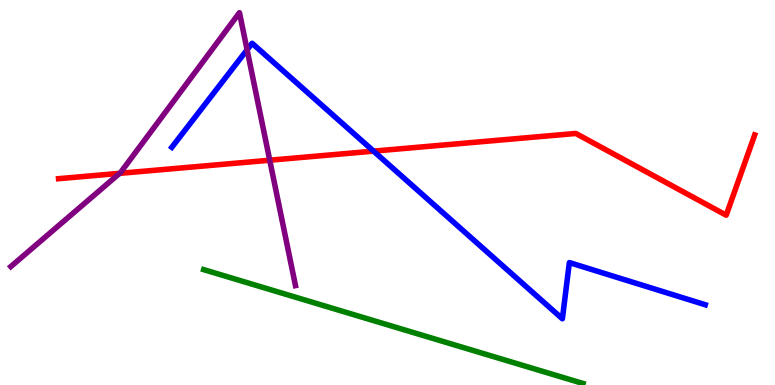[{'lines': ['blue', 'red'], 'intersections': [{'x': 4.82, 'y': 6.07}]}, {'lines': ['green', 'red'], 'intersections': []}, {'lines': ['purple', 'red'], 'intersections': [{'x': 1.54, 'y': 5.5}, {'x': 3.48, 'y': 5.84}]}, {'lines': ['blue', 'green'], 'intersections': []}, {'lines': ['blue', 'purple'], 'intersections': [{'x': 3.19, 'y': 8.71}]}, {'lines': ['green', 'purple'], 'intersections': []}]